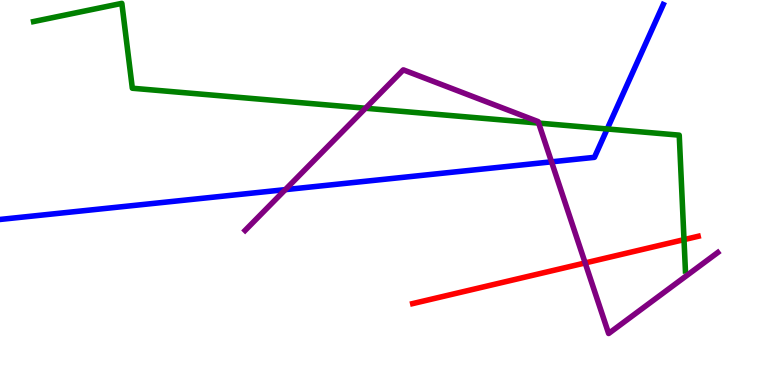[{'lines': ['blue', 'red'], 'intersections': []}, {'lines': ['green', 'red'], 'intersections': [{'x': 8.83, 'y': 3.78}]}, {'lines': ['purple', 'red'], 'intersections': [{'x': 7.55, 'y': 3.17}]}, {'lines': ['blue', 'green'], 'intersections': [{'x': 7.83, 'y': 6.65}]}, {'lines': ['blue', 'purple'], 'intersections': [{'x': 3.68, 'y': 5.07}, {'x': 7.12, 'y': 5.8}]}, {'lines': ['green', 'purple'], 'intersections': [{'x': 4.72, 'y': 7.19}, {'x': 6.95, 'y': 6.8}]}]